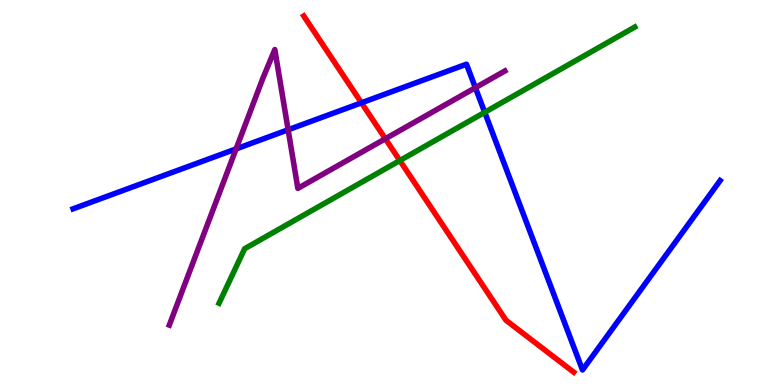[{'lines': ['blue', 'red'], 'intersections': [{'x': 4.66, 'y': 7.33}]}, {'lines': ['green', 'red'], 'intersections': [{'x': 5.16, 'y': 5.83}]}, {'lines': ['purple', 'red'], 'intersections': [{'x': 4.97, 'y': 6.4}]}, {'lines': ['blue', 'green'], 'intersections': [{'x': 6.25, 'y': 7.08}]}, {'lines': ['blue', 'purple'], 'intersections': [{'x': 3.05, 'y': 6.13}, {'x': 3.72, 'y': 6.63}, {'x': 6.13, 'y': 7.72}]}, {'lines': ['green', 'purple'], 'intersections': []}]